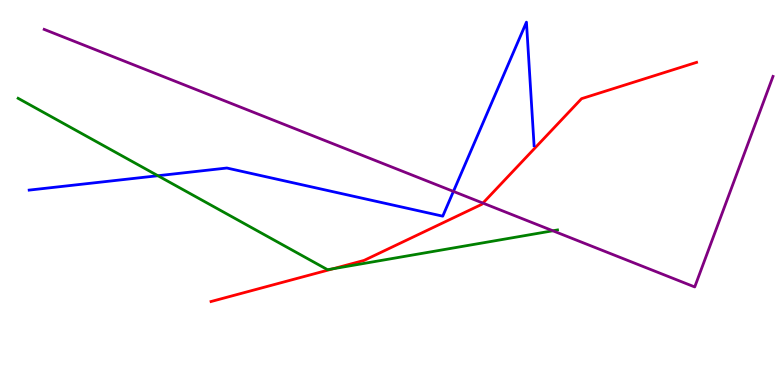[{'lines': ['blue', 'red'], 'intersections': []}, {'lines': ['green', 'red'], 'intersections': [{'x': 4.3, 'y': 3.02}]}, {'lines': ['purple', 'red'], 'intersections': [{'x': 6.23, 'y': 4.72}]}, {'lines': ['blue', 'green'], 'intersections': [{'x': 2.04, 'y': 5.44}]}, {'lines': ['blue', 'purple'], 'intersections': [{'x': 5.85, 'y': 5.03}]}, {'lines': ['green', 'purple'], 'intersections': [{'x': 7.13, 'y': 4.01}]}]